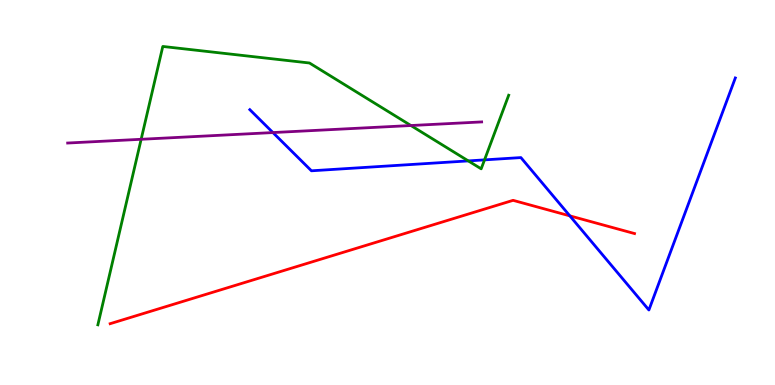[{'lines': ['blue', 'red'], 'intersections': [{'x': 7.35, 'y': 4.39}]}, {'lines': ['green', 'red'], 'intersections': []}, {'lines': ['purple', 'red'], 'intersections': []}, {'lines': ['blue', 'green'], 'intersections': [{'x': 6.04, 'y': 5.82}, {'x': 6.25, 'y': 5.85}]}, {'lines': ['blue', 'purple'], 'intersections': [{'x': 3.52, 'y': 6.56}]}, {'lines': ['green', 'purple'], 'intersections': [{'x': 1.82, 'y': 6.38}, {'x': 5.3, 'y': 6.74}]}]